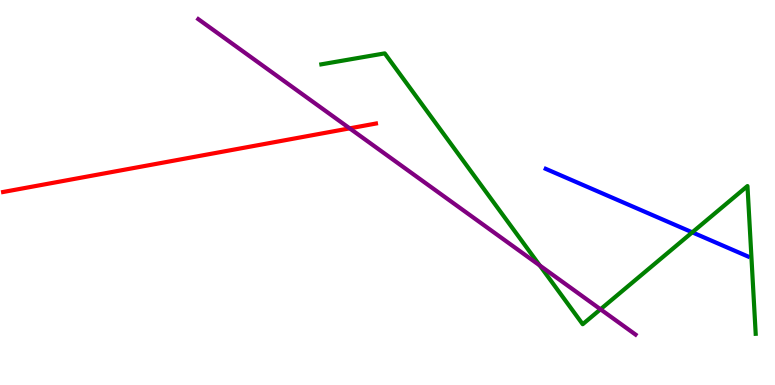[{'lines': ['blue', 'red'], 'intersections': []}, {'lines': ['green', 'red'], 'intersections': []}, {'lines': ['purple', 'red'], 'intersections': [{'x': 4.51, 'y': 6.67}]}, {'lines': ['blue', 'green'], 'intersections': [{'x': 8.93, 'y': 3.97}]}, {'lines': ['blue', 'purple'], 'intersections': []}, {'lines': ['green', 'purple'], 'intersections': [{'x': 6.96, 'y': 3.1}, {'x': 7.75, 'y': 1.97}]}]